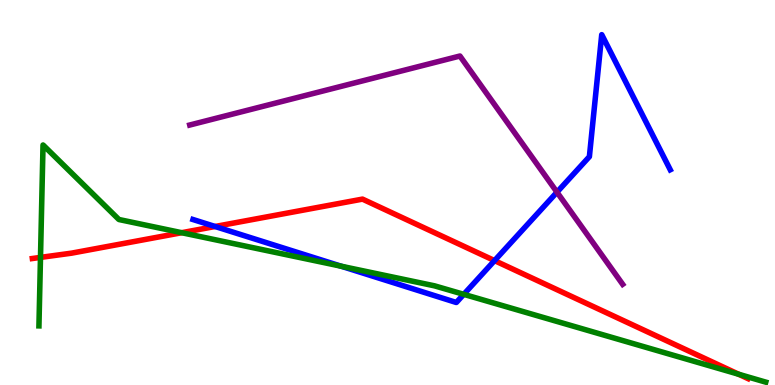[{'lines': ['blue', 'red'], 'intersections': [{'x': 2.78, 'y': 4.12}, {'x': 6.38, 'y': 3.23}]}, {'lines': ['green', 'red'], 'intersections': [{'x': 0.522, 'y': 3.31}, {'x': 2.34, 'y': 3.96}, {'x': 9.53, 'y': 0.279}]}, {'lines': ['purple', 'red'], 'intersections': []}, {'lines': ['blue', 'green'], 'intersections': [{'x': 4.4, 'y': 3.08}, {'x': 5.98, 'y': 2.35}]}, {'lines': ['blue', 'purple'], 'intersections': [{'x': 7.19, 'y': 5.01}]}, {'lines': ['green', 'purple'], 'intersections': []}]